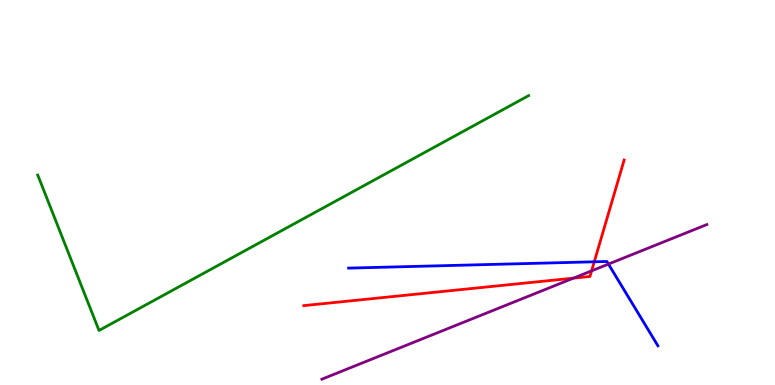[{'lines': ['blue', 'red'], 'intersections': [{'x': 7.67, 'y': 3.2}]}, {'lines': ['green', 'red'], 'intersections': []}, {'lines': ['purple', 'red'], 'intersections': [{'x': 7.4, 'y': 2.78}, {'x': 7.63, 'y': 2.97}]}, {'lines': ['blue', 'green'], 'intersections': []}, {'lines': ['blue', 'purple'], 'intersections': [{'x': 7.85, 'y': 3.14}]}, {'lines': ['green', 'purple'], 'intersections': []}]